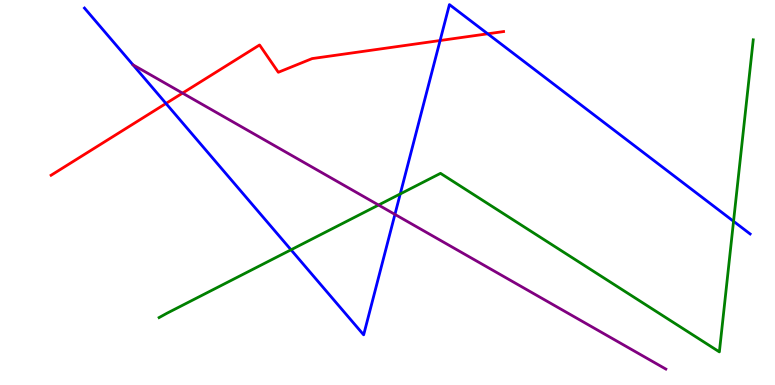[{'lines': ['blue', 'red'], 'intersections': [{'x': 2.14, 'y': 7.31}, {'x': 5.68, 'y': 8.95}, {'x': 6.29, 'y': 9.12}]}, {'lines': ['green', 'red'], 'intersections': []}, {'lines': ['purple', 'red'], 'intersections': [{'x': 2.36, 'y': 7.58}]}, {'lines': ['blue', 'green'], 'intersections': [{'x': 3.75, 'y': 3.51}, {'x': 5.16, 'y': 4.96}, {'x': 9.47, 'y': 4.25}]}, {'lines': ['blue', 'purple'], 'intersections': [{'x': 5.1, 'y': 4.43}]}, {'lines': ['green', 'purple'], 'intersections': [{'x': 4.88, 'y': 4.67}]}]